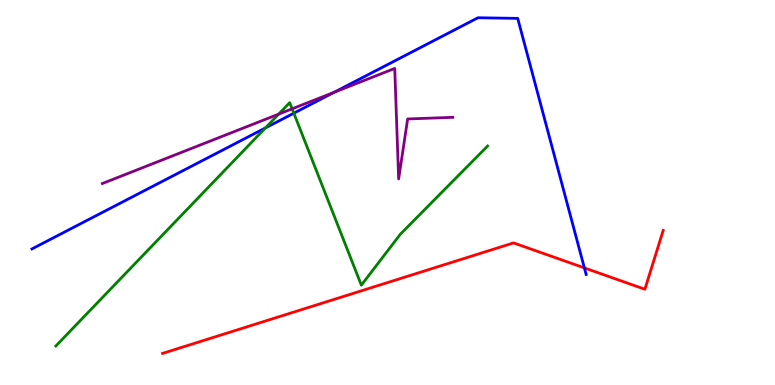[{'lines': ['blue', 'red'], 'intersections': [{'x': 7.54, 'y': 3.04}]}, {'lines': ['green', 'red'], 'intersections': []}, {'lines': ['purple', 'red'], 'intersections': []}, {'lines': ['blue', 'green'], 'intersections': [{'x': 3.42, 'y': 6.68}, {'x': 3.79, 'y': 7.06}]}, {'lines': ['blue', 'purple'], 'intersections': [{'x': 4.31, 'y': 7.6}]}, {'lines': ['green', 'purple'], 'intersections': [{'x': 3.6, 'y': 7.04}, {'x': 3.77, 'y': 7.17}]}]